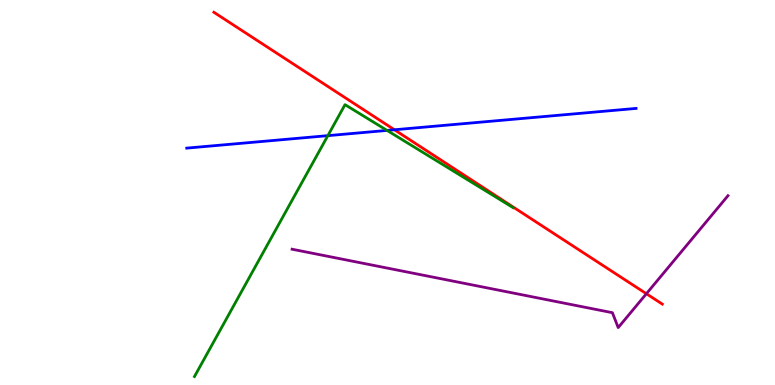[{'lines': ['blue', 'red'], 'intersections': [{'x': 5.09, 'y': 6.63}]}, {'lines': ['green', 'red'], 'intersections': []}, {'lines': ['purple', 'red'], 'intersections': [{'x': 8.34, 'y': 2.37}]}, {'lines': ['blue', 'green'], 'intersections': [{'x': 4.23, 'y': 6.48}, {'x': 4.99, 'y': 6.61}]}, {'lines': ['blue', 'purple'], 'intersections': []}, {'lines': ['green', 'purple'], 'intersections': []}]